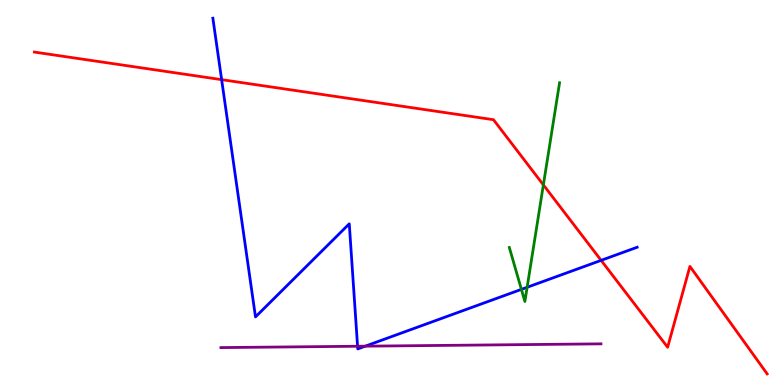[{'lines': ['blue', 'red'], 'intersections': [{'x': 2.86, 'y': 7.93}, {'x': 7.76, 'y': 3.24}]}, {'lines': ['green', 'red'], 'intersections': [{'x': 7.01, 'y': 5.2}]}, {'lines': ['purple', 'red'], 'intersections': []}, {'lines': ['blue', 'green'], 'intersections': [{'x': 6.73, 'y': 2.48}, {'x': 6.8, 'y': 2.54}]}, {'lines': ['blue', 'purple'], 'intersections': [{'x': 4.61, 'y': 1.01}, {'x': 4.71, 'y': 1.01}]}, {'lines': ['green', 'purple'], 'intersections': []}]